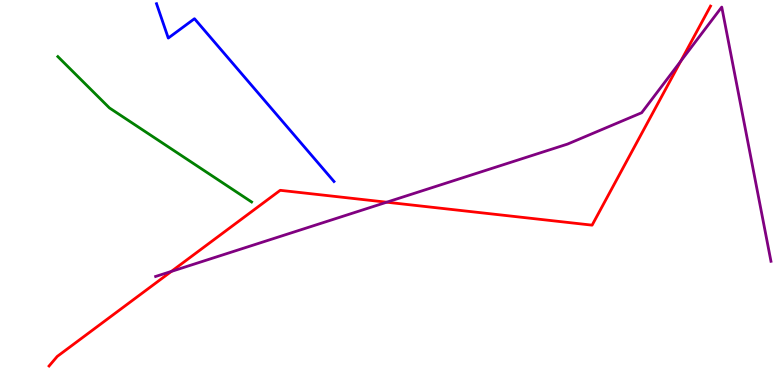[{'lines': ['blue', 'red'], 'intersections': []}, {'lines': ['green', 'red'], 'intersections': []}, {'lines': ['purple', 'red'], 'intersections': [{'x': 2.21, 'y': 2.95}, {'x': 4.99, 'y': 4.75}, {'x': 8.78, 'y': 8.41}]}, {'lines': ['blue', 'green'], 'intersections': []}, {'lines': ['blue', 'purple'], 'intersections': []}, {'lines': ['green', 'purple'], 'intersections': []}]